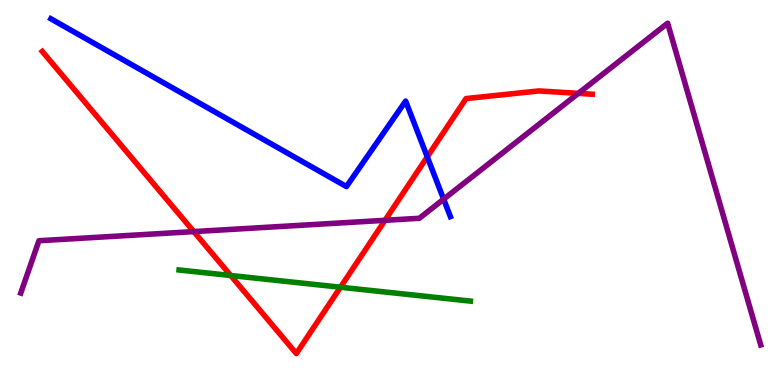[{'lines': ['blue', 'red'], 'intersections': [{'x': 5.51, 'y': 5.93}]}, {'lines': ['green', 'red'], 'intersections': [{'x': 2.98, 'y': 2.84}, {'x': 4.39, 'y': 2.54}]}, {'lines': ['purple', 'red'], 'intersections': [{'x': 2.5, 'y': 3.98}, {'x': 4.97, 'y': 4.28}, {'x': 7.46, 'y': 7.57}]}, {'lines': ['blue', 'green'], 'intersections': []}, {'lines': ['blue', 'purple'], 'intersections': [{'x': 5.72, 'y': 4.83}]}, {'lines': ['green', 'purple'], 'intersections': []}]